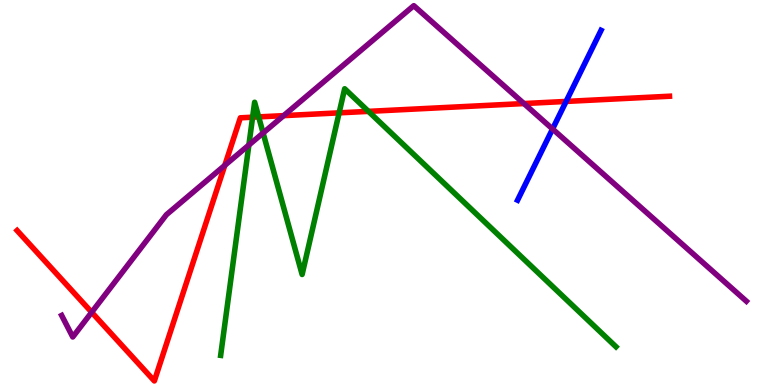[{'lines': ['blue', 'red'], 'intersections': [{'x': 7.3, 'y': 7.37}]}, {'lines': ['green', 'red'], 'intersections': [{'x': 3.26, 'y': 6.96}, {'x': 3.34, 'y': 6.96}, {'x': 4.38, 'y': 7.07}, {'x': 4.75, 'y': 7.11}]}, {'lines': ['purple', 'red'], 'intersections': [{'x': 1.18, 'y': 1.89}, {'x': 2.9, 'y': 5.71}, {'x': 3.66, 'y': 7.0}, {'x': 6.76, 'y': 7.31}]}, {'lines': ['blue', 'green'], 'intersections': []}, {'lines': ['blue', 'purple'], 'intersections': [{'x': 7.13, 'y': 6.65}]}, {'lines': ['green', 'purple'], 'intersections': [{'x': 3.21, 'y': 6.23}, {'x': 3.39, 'y': 6.55}]}]